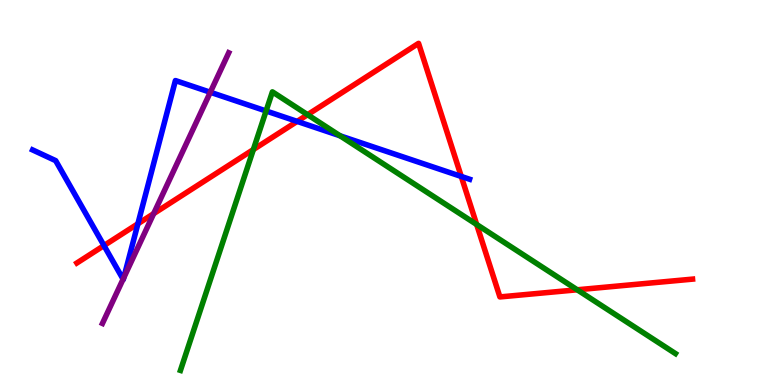[{'lines': ['blue', 'red'], 'intersections': [{'x': 1.34, 'y': 3.62}, {'x': 1.78, 'y': 4.19}, {'x': 3.83, 'y': 6.85}, {'x': 5.95, 'y': 5.42}]}, {'lines': ['green', 'red'], 'intersections': [{'x': 3.27, 'y': 6.12}, {'x': 3.97, 'y': 7.02}, {'x': 6.15, 'y': 4.17}, {'x': 7.45, 'y': 2.47}]}, {'lines': ['purple', 'red'], 'intersections': [{'x': 1.98, 'y': 4.45}]}, {'lines': ['blue', 'green'], 'intersections': [{'x': 3.43, 'y': 7.12}, {'x': 4.39, 'y': 6.47}]}, {'lines': ['blue', 'purple'], 'intersections': [{'x': 1.59, 'y': 2.75}, {'x': 1.6, 'y': 2.79}, {'x': 2.71, 'y': 7.6}]}, {'lines': ['green', 'purple'], 'intersections': []}]